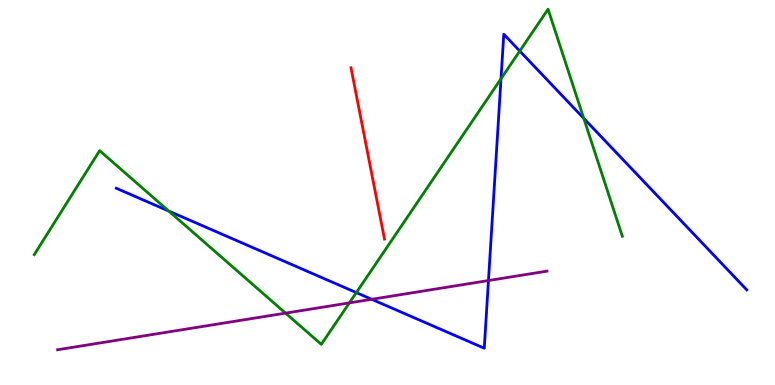[{'lines': ['blue', 'red'], 'intersections': []}, {'lines': ['green', 'red'], 'intersections': []}, {'lines': ['purple', 'red'], 'intersections': []}, {'lines': ['blue', 'green'], 'intersections': [{'x': 2.18, 'y': 4.52}, {'x': 4.6, 'y': 2.4}, {'x': 6.46, 'y': 7.95}, {'x': 6.71, 'y': 8.67}, {'x': 7.53, 'y': 6.92}]}, {'lines': ['blue', 'purple'], 'intersections': [{'x': 4.8, 'y': 2.23}, {'x': 6.3, 'y': 2.71}]}, {'lines': ['green', 'purple'], 'intersections': [{'x': 3.68, 'y': 1.87}, {'x': 4.51, 'y': 2.13}]}]